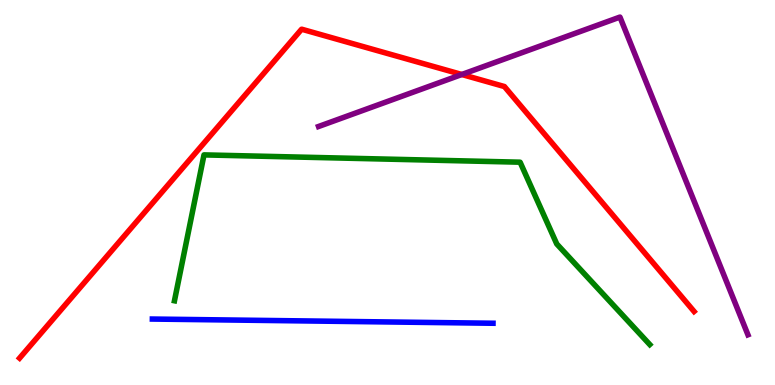[{'lines': ['blue', 'red'], 'intersections': []}, {'lines': ['green', 'red'], 'intersections': []}, {'lines': ['purple', 'red'], 'intersections': [{'x': 5.96, 'y': 8.07}]}, {'lines': ['blue', 'green'], 'intersections': []}, {'lines': ['blue', 'purple'], 'intersections': []}, {'lines': ['green', 'purple'], 'intersections': []}]